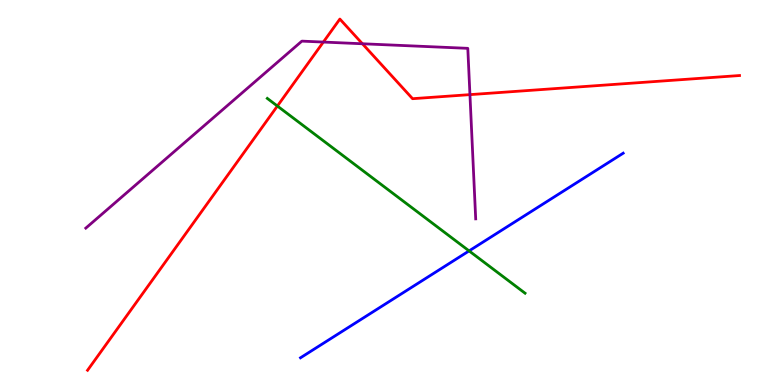[{'lines': ['blue', 'red'], 'intersections': []}, {'lines': ['green', 'red'], 'intersections': [{'x': 3.58, 'y': 7.25}]}, {'lines': ['purple', 'red'], 'intersections': [{'x': 4.17, 'y': 8.91}, {'x': 4.68, 'y': 8.86}, {'x': 6.06, 'y': 7.54}]}, {'lines': ['blue', 'green'], 'intersections': [{'x': 6.05, 'y': 3.48}]}, {'lines': ['blue', 'purple'], 'intersections': []}, {'lines': ['green', 'purple'], 'intersections': []}]